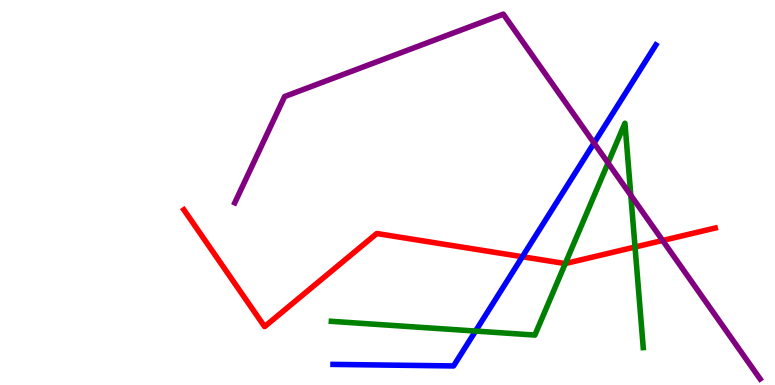[{'lines': ['blue', 'red'], 'intersections': [{'x': 6.74, 'y': 3.33}]}, {'lines': ['green', 'red'], 'intersections': [{'x': 7.29, 'y': 3.15}, {'x': 8.19, 'y': 3.58}]}, {'lines': ['purple', 'red'], 'intersections': [{'x': 8.55, 'y': 3.75}]}, {'lines': ['blue', 'green'], 'intersections': [{'x': 6.14, 'y': 1.4}]}, {'lines': ['blue', 'purple'], 'intersections': [{'x': 7.67, 'y': 6.28}]}, {'lines': ['green', 'purple'], 'intersections': [{'x': 7.85, 'y': 5.77}, {'x': 8.14, 'y': 4.93}]}]